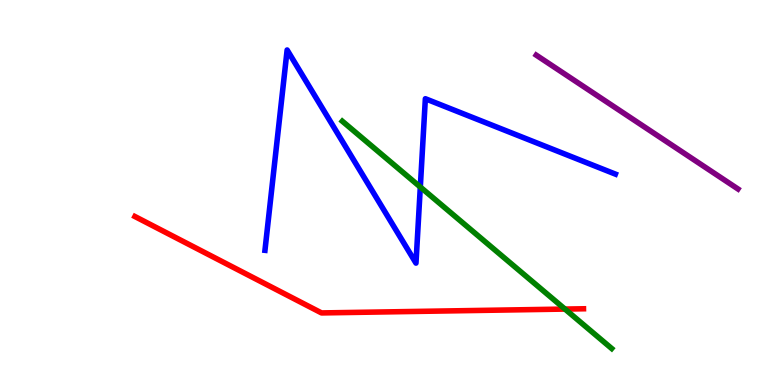[{'lines': ['blue', 'red'], 'intersections': []}, {'lines': ['green', 'red'], 'intersections': [{'x': 7.29, 'y': 1.97}]}, {'lines': ['purple', 'red'], 'intersections': []}, {'lines': ['blue', 'green'], 'intersections': [{'x': 5.42, 'y': 5.14}]}, {'lines': ['blue', 'purple'], 'intersections': []}, {'lines': ['green', 'purple'], 'intersections': []}]